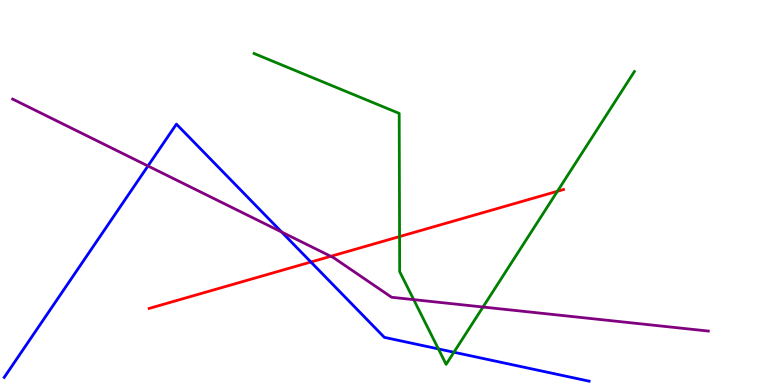[{'lines': ['blue', 'red'], 'intersections': [{'x': 4.01, 'y': 3.19}]}, {'lines': ['green', 'red'], 'intersections': [{'x': 5.16, 'y': 3.86}, {'x': 7.19, 'y': 5.03}]}, {'lines': ['purple', 'red'], 'intersections': [{'x': 4.27, 'y': 3.34}]}, {'lines': ['blue', 'green'], 'intersections': [{'x': 5.66, 'y': 0.937}, {'x': 5.86, 'y': 0.851}]}, {'lines': ['blue', 'purple'], 'intersections': [{'x': 1.91, 'y': 5.69}, {'x': 3.63, 'y': 3.97}]}, {'lines': ['green', 'purple'], 'intersections': [{'x': 5.34, 'y': 2.22}, {'x': 6.23, 'y': 2.03}]}]